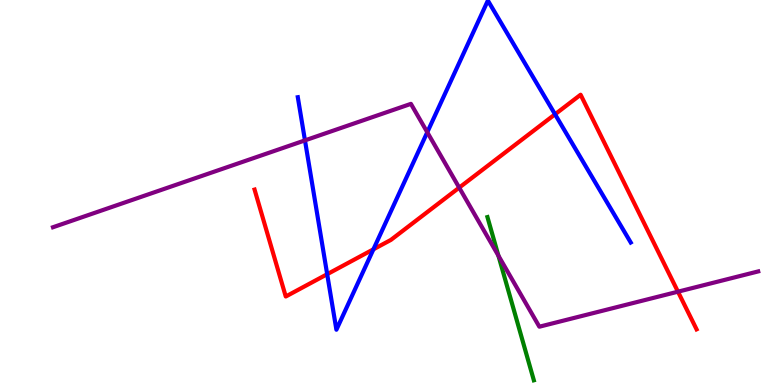[{'lines': ['blue', 'red'], 'intersections': [{'x': 4.22, 'y': 2.88}, {'x': 4.82, 'y': 3.52}, {'x': 7.16, 'y': 7.03}]}, {'lines': ['green', 'red'], 'intersections': []}, {'lines': ['purple', 'red'], 'intersections': [{'x': 5.93, 'y': 5.13}, {'x': 8.75, 'y': 2.42}]}, {'lines': ['blue', 'green'], 'intersections': []}, {'lines': ['blue', 'purple'], 'intersections': [{'x': 3.94, 'y': 6.35}, {'x': 5.51, 'y': 6.56}]}, {'lines': ['green', 'purple'], 'intersections': [{'x': 6.43, 'y': 3.36}]}]